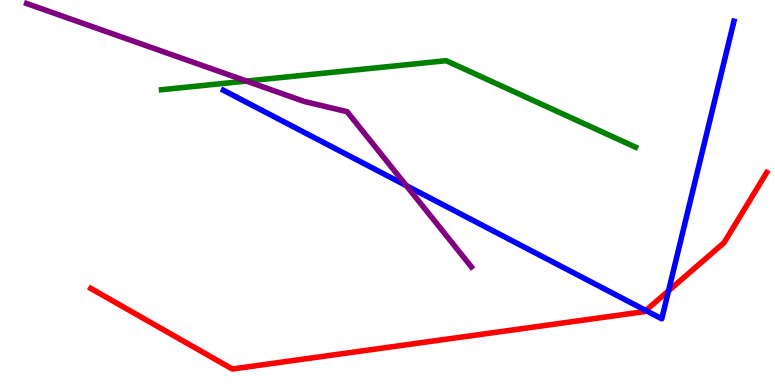[{'lines': ['blue', 'red'], 'intersections': [{'x': 8.33, 'y': 1.94}, {'x': 8.63, 'y': 2.45}]}, {'lines': ['green', 'red'], 'intersections': []}, {'lines': ['purple', 'red'], 'intersections': []}, {'lines': ['blue', 'green'], 'intersections': []}, {'lines': ['blue', 'purple'], 'intersections': [{'x': 5.24, 'y': 5.18}]}, {'lines': ['green', 'purple'], 'intersections': [{'x': 3.18, 'y': 7.89}]}]